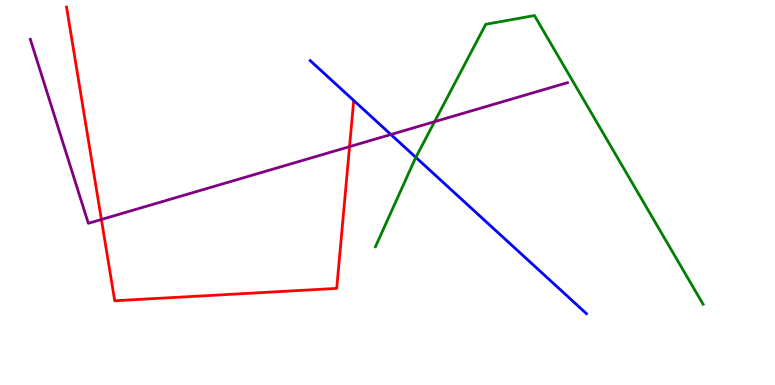[{'lines': ['blue', 'red'], 'intersections': []}, {'lines': ['green', 'red'], 'intersections': []}, {'lines': ['purple', 'red'], 'intersections': [{'x': 1.31, 'y': 4.3}, {'x': 4.51, 'y': 6.19}]}, {'lines': ['blue', 'green'], 'intersections': [{'x': 5.37, 'y': 5.91}]}, {'lines': ['blue', 'purple'], 'intersections': [{'x': 5.04, 'y': 6.51}]}, {'lines': ['green', 'purple'], 'intersections': [{'x': 5.61, 'y': 6.84}]}]